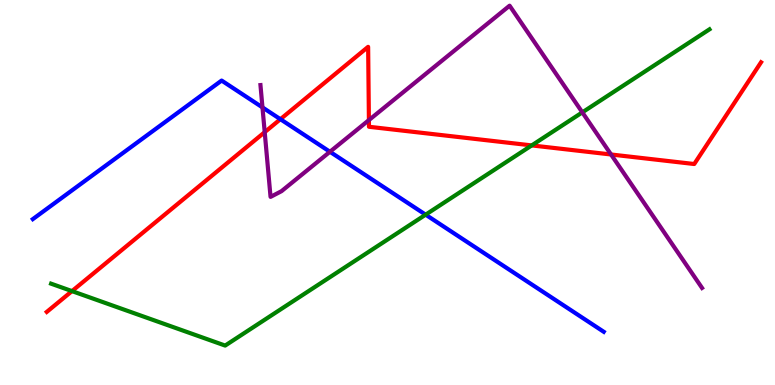[{'lines': ['blue', 'red'], 'intersections': [{'x': 3.62, 'y': 6.9}]}, {'lines': ['green', 'red'], 'intersections': [{'x': 0.929, 'y': 2.44}, {'x': 6.86, 'y': 6.22}]}, {'lines': ['purple', 'red'], 'intersections': [{'x': 3.42, 'y': 6.57}, {'x': 4.76, 'y': 6.88}, {'x': 7.88, 'y': 5.99}]}, {'lines': ['blue', 'green'], 'intersections': [{'x': 5.49, 'y': 4.42}]}, {'lines': ['blue', 'purple'], 'intersections': [{'x': 3.39, 'y': 7.21}, {'x': 4.26, 'y': 6.06}]}, {'lines': ['green', 'purple'], 'intersections': [{'x': 7.51, 'y': 7.08}]}]